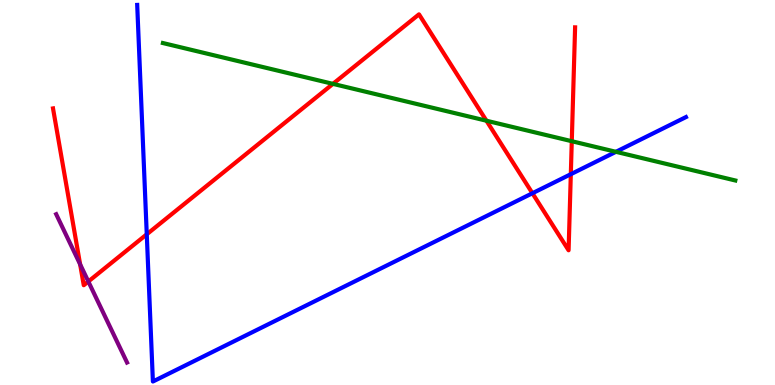[{'lines': ['blue', 'red'], 'intersections': [{'x': 1.89, 'y': 3.91}, {'x': 6.87, 'y': 4.98}, {'x': 7.37, 'y': 5.48}]}, {'lines': ['green', 'red'], 'intersections': [{'x': 4.3, 'y': 7.82}, {'x': 6.28, 'y': 6.86}, {'x': 7.38, 'y': 6.33}]}, {'lines': ['purple', 'red'], 'intersections': [{'x': 1.03, 'y': 3.13}, {'x': 1.14, 'y': 2.69}]}, {'lines': ['blue', 'green'], 'intersections': [{'x': 7.95, 'y': 6.06}]}, {'lines': ['blue', 'purple'], 'intersections': []}, {'lines': ['green', 'purple'], 'intersections': []}]